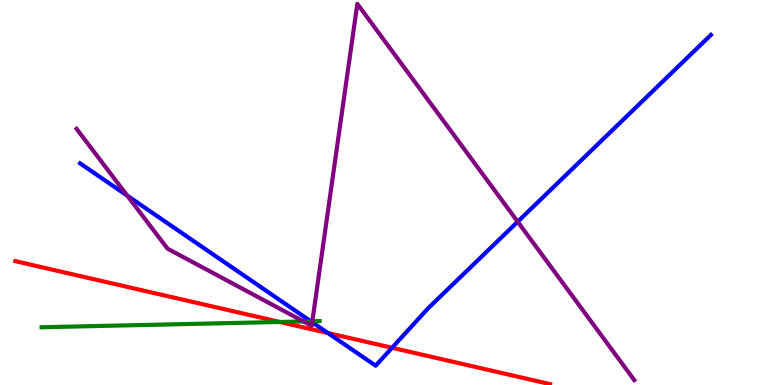[{'lines': ['blue', 'red'], 'intersections': [{'x': 4.23, 'y': 1.35}, {'x': 5.06, 'y': 0.967}]}, {'lines': ['green', 'red'], 'intersections': [{'x': 3.61, 'y': 1.64}]}, {'lines': ['purple', 'red'], 'intersections': []}, {'lines': ['blue', 'green'], 'intersections': [{'x': 4.01, 'y': 1.66}]}, {'lines': ['blue', 'purple'], 'intersections': [{'x': 1.64, 'y': 4.92}, {'x': 4.03, 'y': 1.63}, {'x': 6.68, 'y': 4.24}]}, {'lines': ['green', 'purple'], 'intersections': [{'x': 3.92, 'y': 1.65}, {'x': 4.03, 'y': 1.66}]}]